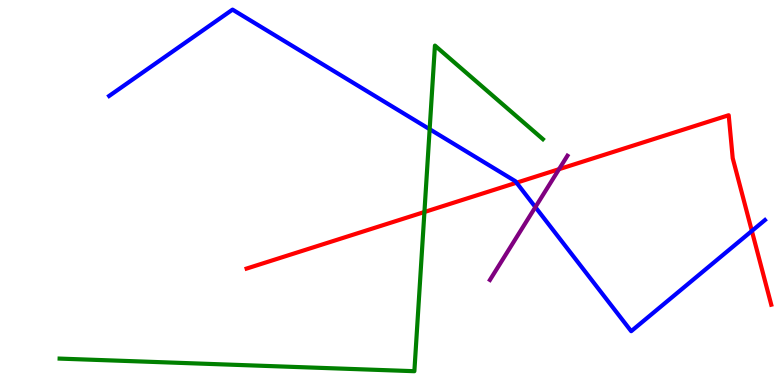[{'lines': ['blue', 'red'], 'intersections': [{'x': 6.66, 'y': 5.25}, {'x': 9.7, 'y': 4.0}]}, {'lines': ['green', 'red'], 'intersections': [{'x': 5.48, 'y': 4.49}]}, {'lines': ['purple', 'red'], 'intersections': [{'x': 7.21, 'y': 5.61}]}, {'lines': ['blue', 'green'], 'intersections': [{'x': 5.54, 'y': 6.64}]}, {'lines': ['blue', 'purple'], 'intersections': [{'x': 6.91, 'y': 4.62}]}, {'lines': ['green', 'purple'], 'intersections': []}]